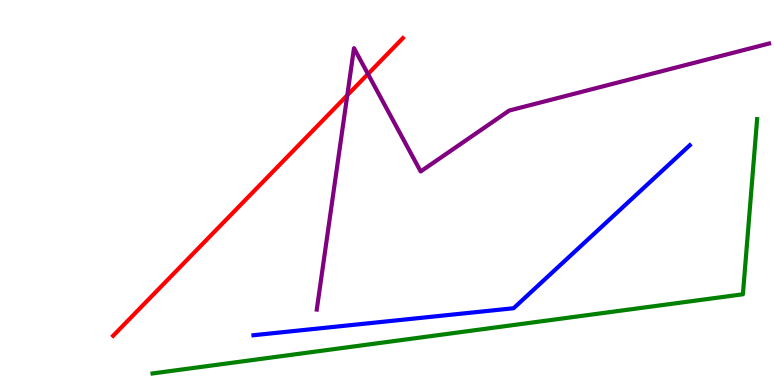[{'lines': ['blue', 'red'], 'intersections': []}, {'lines': ['green', 'red'], 'intersections': []}, {'lines': ['purple', 'red'], 'intersections': [{'x': 4.48, 'y': 7.53}, {'x': 4.75, 'y': 8.08}]}, {'lines': ['blue', 'green'], 'intersections': []}, {'lines': ['blue', 'purple'], 'intersections': []}, {'lines': ['green', 'purple'], 'intersections': []}]